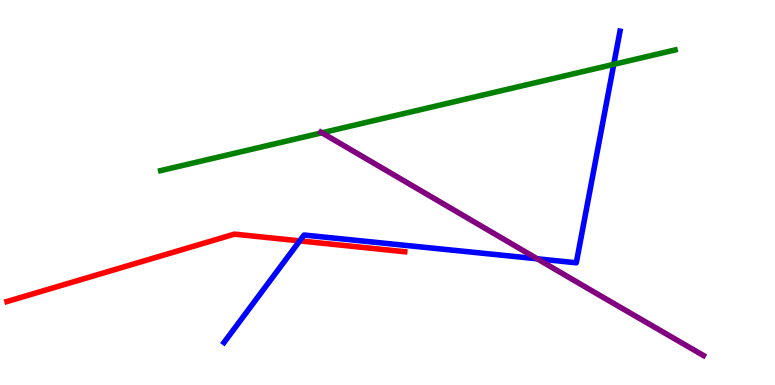[{'lines': ['blue', 'red'], 'intersections': [{'x': 3.87, 'y': 3.74}]}, {'lines': ['green', 'red'], 'intersections': []}, {'lines': ['purple', 'red'], 'intersections': []}, {'lines': ['blue', 'green'], 'intersections': [{'x': 7.92, 'y': 8.33}]}, {'lines': ['blue', 'purple'], 'intersections': [{'x': 6.93, 'y': 3.28}]}, {'lines': ['green', 'purple'], 'intersections': [{'x': 4.15, 'y': 6.55}]}]